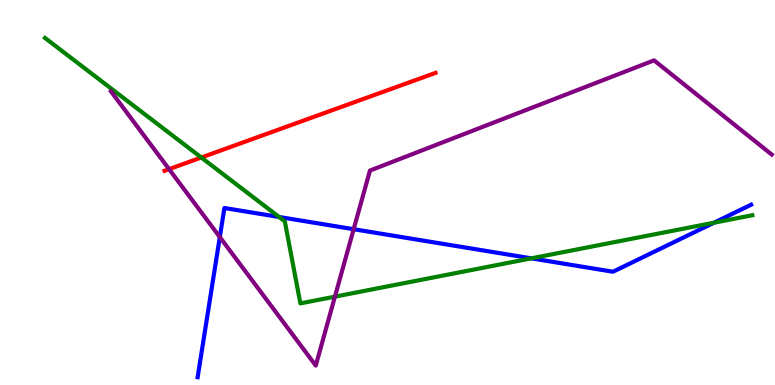[{'lines': ['blue', 'red'], 'intersections': []}, {'lines': ['green', 'red'], 'intersections': [{'x': 2.6, 'y': 5.91}]}, {'lines': ['purple', 'red'], 'intersections': [{'x': 2.18, 'y': 5.61}]}, {'lines': ['blue', 'green'], 'intersections': [{'x': 3.6, 'y': 4.36}, {'x': 6.86, 'y': 3.29}, {'x': 9.21, 'y': 4.22}]}, {'lines': ['blue', 'purple'], 'intersections': [{'x': 2.84, 'y': 3.84}, {'x': 4.56, 'y': 4.05}]}, {'lines': ['green', 'purple'], 'intersections': [{'x': 4.32, 'y': 2.29}]}]